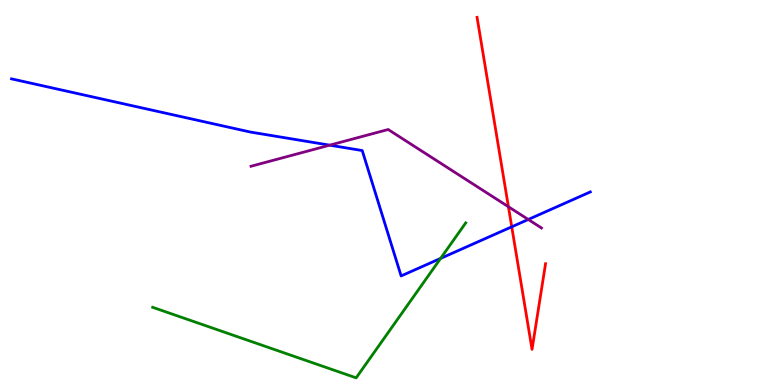[{'lines': ['blue', 'red'], 'intersections': [{'x': 6.6, 'y': 4.11}]}, {'lines': ['green', 'red'], 'intersections': []}, {'lines': ['purple', 'red'], 'intersections': [{'x': 6.56, 'y': 4.63}]}, {'lines': ['blue', 'green'], 'intersections': [{'x': 5.69, 'y': 3.29}]}, {'lines': ['blue', 'purple'], 'intersections': [{'x': 4.25, 'y': 6.23}, {'x': 6.82, 'y': 4.3}]}, {'lines': ['green', 'purple'], 'intersections': []}]